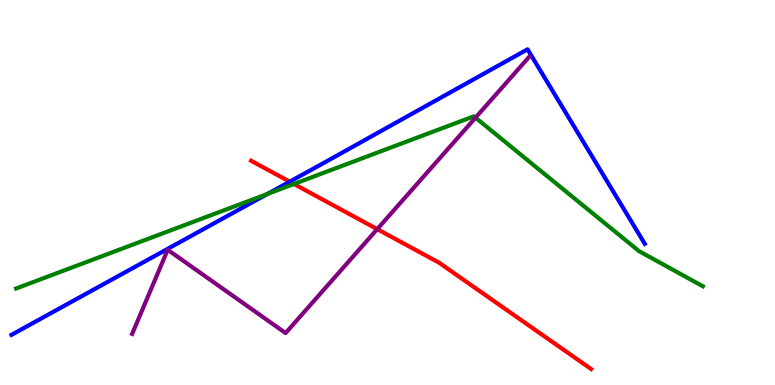[{'lines': ['blue', 'red'], 'intersections': [{'x': 3.74, 'y': 5.28}]}, {'lines': ['green', 'red'], 'intersections': [{'x': 3.79, 'y': 5.22}]}, {'lines': ['purple', 'red'], 'intersections': [{'x': 4.87, 'y': 4.05}]}, {'lines': ['blue', 'green'], 'intersections': [{'x': 3.45, 'y': 4.96}]}, {'lines': ['blue', 'purple'], 'intersections': []}, {'lines': ['green', 'purple'], 'intersections': [{'x': 6.14, 'y': 6.94}]}]